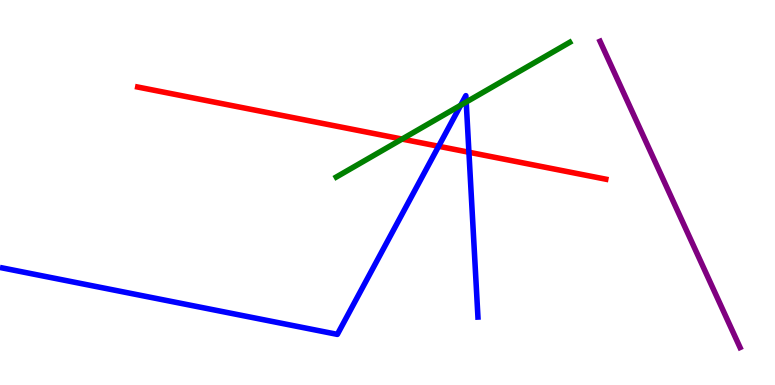[{'lines': ['blue', 'red'], 'intersections': [{'x': 5.66, 'y': 6.2}, {'x': 6.05, 'y': 6.05}]}, {'lines': ['green', 'red'], 'intersections': [{'x': 5.19, 'y': 6.39}]}, {'lines': ['purple', 'red'], 'intersections': []}, {'lines': ['blue', 'green'], 'intersections': [{'x': 5.94, 'y': 7.27}, {'x': 6.02, 'y': 7.35}]}, {'lines': ['blue', 'purple'], 'intersections': []}, {'lines': ['green', 'purple'], 'intersections': []}]